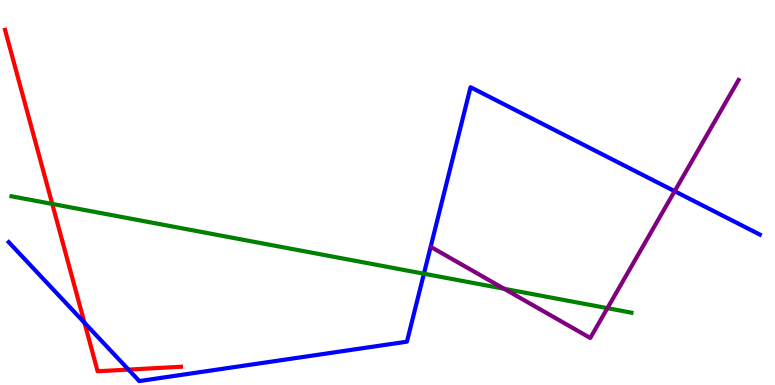[{'lines': ['blue', 'red'], 'intersections': [{'x': 1.09, 'y': 1.62}, {'x': 1.66, 'y': 0.4}]}, {'lines': ['green', 'red'], 'intersections': [{'x': 0.674, 'y': 4.7}]}, {'lines': ['purple', 'red'], 'intersections': []}, {'lines': ['blue', 'green'], 'intersections': [{'x': 5.47, 'y': 2.89}]}, {'lines': ['blue', 'purple'], 'intersections': [{'x': 8.71, 'y': 5.03}]}, {'lines': ['green', 'purple'], 'intersections': [{'x': 6.5, 'y': 2.5}, {'x': 7.84, 'y': 2.0}]}]